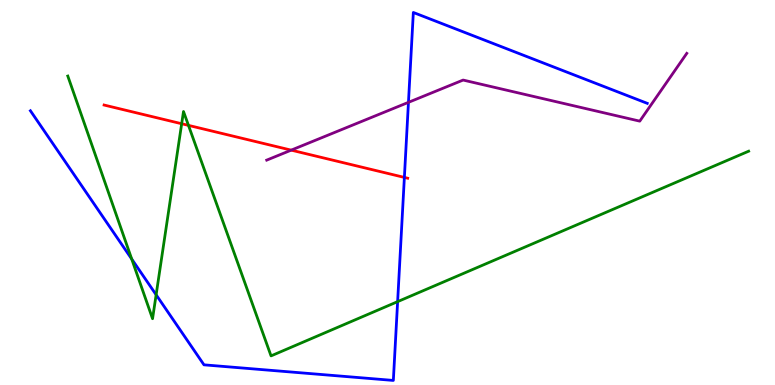[{'lines': ['blue', 'red'], 'intersections': [{'x': 5.22, 'y': 5.39}]}, {'lines': ['green', 'red'], 'intersections': [{'x': 2.34, 'y': 6.79}, {'x': 2.43, 'y': 6.74}]}, {'lines': ['purple', 'red'], 'intersections': [{'x': 3.76, 'y': 6.1}]}, {'lines': ['blue', 'green'], 'intersections': [{'x': 1.7, 'y': 3.27}, {'x': 2.01, 'y': 2.34}, {'x': 5.13, 'y': 2.17}]}, {'lines': ['blue', 'purple'], 'intersections': [{'x': 5.27, 'y': 7.34}]}, {'lines': ['green', 'purple'], 'intersections': []}]